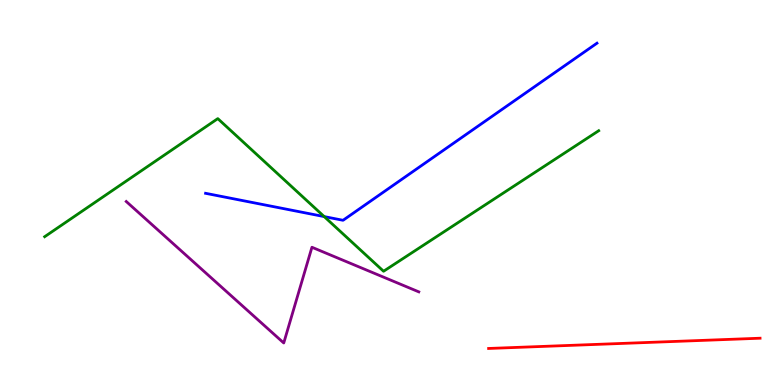[{'lines': ['blue', 'red'], 'intersections': []}, {'lines': ['green', 'red'], 'intersections': []}, {'lines': ['purple', 'red'], 'intersections': []}, {'lines': ['blue', 'green'], 'intersections': [{'x': 4.18, 'y': 4.37}]}, {'lines': ['blue', 'purple'], 'intersections': []}, {'lines': ['green', 'purple'], 'intersections': []}]